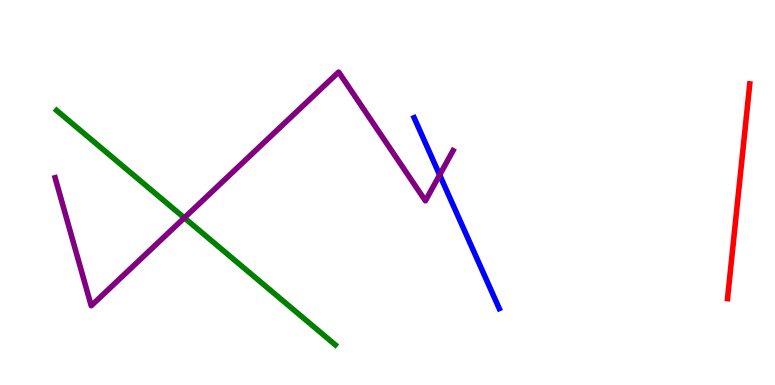[{'lines': ['blue', 'red'], 'intersections': []}, {'lines': ['green', 'red'], 'intersections': []}, {'lines': ['purple', 'red'], 'intersections': []}, {'lines': ['blue', 'green'], 'intersections': []}, {'lines': ['blue', 'purple'], 'intersections': [{'x': 5.67, 'y': 5.46}]}, {'lines': ['green', 'purple'], 'intersections': [{'x': 2.38, 'y': 4.34}]}]